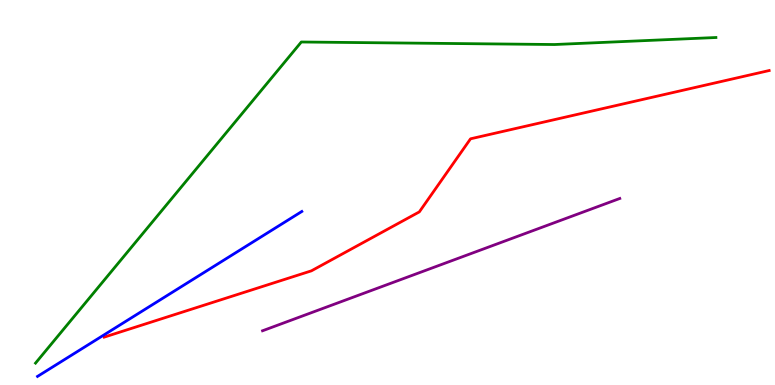[{'lines': ['blue', 'red'], 'intersections': []}, {'lines': ['green', 'red'], 'intersections': []}, {'lines': ['purple', 'red'], 'intersections': []}, {'lines': ['blue', 'green'], 'intersections': []}, {'lines': ['blue', 'purple'], 'intersections': []}, {'lines': ['green', 'purple'], 'intersections': []}]